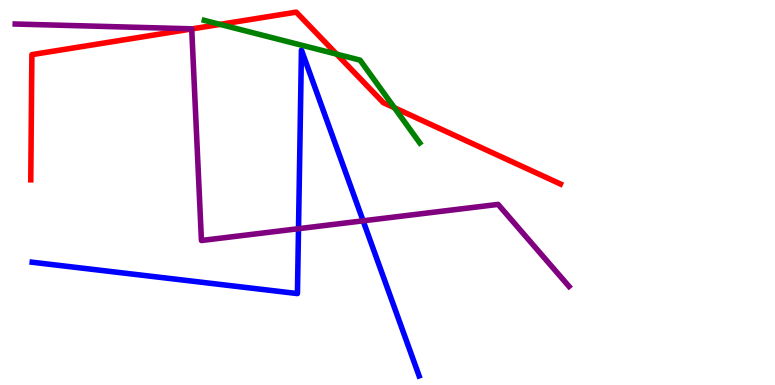[{'lines': ['blue', 'red'], 'intersections': []}, {'lines': ['green', 'red'], 'intersections': [{'x': 2.84, 'y': 9.37}, {'x': 4.34, 'y': 8.59}, {'x': 5.09, 'y': 7.2}]}, {'lines': ['purple', 'red'], 'intersections': [{'x': 2.47, 'y': 9.25}]}, {'lines': ['blue', 'green'], 'intersections': []}, {'lines': ['blue', 'purple'], 'intersections': [{'x': 3.85, 'y': 4.06}, {'x': 4.69, 'y': 4.26}]}, {'lines': ['green', 'purple'], 'intersections': []}]